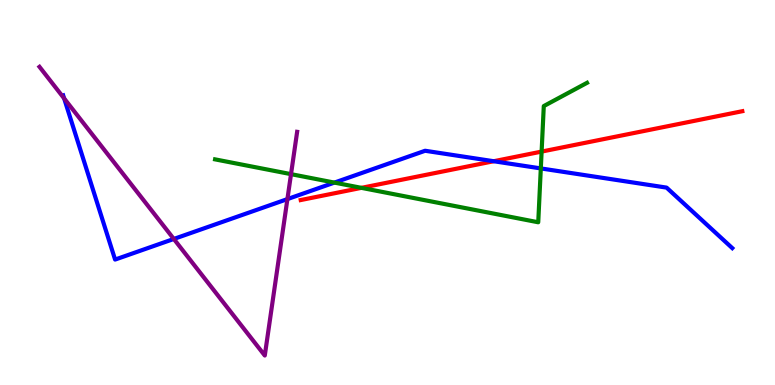[{'lines': ['blue', 'red'], 'intersections': [{'x': 6.37, 'y': 5.81}]}, {'lines': ['green', 'red'], 'intersections': [{'x': 4.66, 'y': 5.12}, {'x': 6.99, 'y': 6.06}]}, {'lines': ['purple', 'red'], 'intersections': []}, {'lines': ['blue', 'green'], 'intersections': [{'x': 4.32, 'y': 5.26}, {'x': 6.98, 'y': 5.63}]}, {'lines': ['blue', 'purple'], 'intersections': [{'x': 0.828, 'y': 7.44}, {'x': 2.24, 'y': 3.79}, {'x': 3.71, 'y': 4.83}]}, {'lines': ['green', 'purple'], 'intersections': [{'x': 3.76, 'y': 5.48}]}]